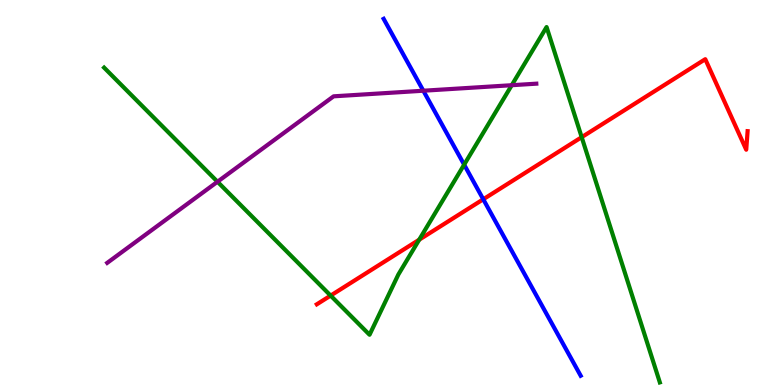[{'lines': ['blue', 'red'], 'intersections': [{'x': 6.24, 'y': 4.82}]}, {'lines': ['green', 'red'], 'intersections': [{'x': 4.27, 'y': 2.32}, {'x': 5.41, 'y': 3.77}, {'x': 7.51, 'y': 6.44}]}, {'lines': ['purple', 'red'], 'intersections': []}, {'lines': ['blue', 'green'], 'intersections': [{'x': 5.99, 'y': 5.72}]}, {'lines': ['blue', 'purple'], 'intersections': [{'x': 5.46, 'y': 7.64}]}, {'lines': ['green', 'purple'], 'intersections': [{'x': 2.81, 'y': 5.28}, {'x': 6.6, 'y': 7.79}]}]